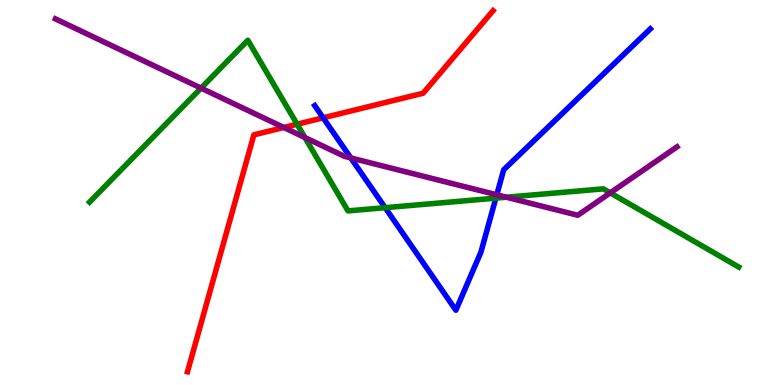[{'lines': ['blue', 'red'], 'intersections': [{'x': 4.17, 'y': 6.94}]}, {'lines': ['green', 'red'], 'intersections': [{'x': 3.83, 'y': 6.77}]}, {'lines': ['purple', 'red'], 'intersections': [{'x': 3.66, 'y': 6.69}]}, {'lines': ['blue', 'green'], 'intersections': [{'x': 4.97, 'y': 4.61}, {'x': 6.4, 'y': 4.85}]}, {'lines': ['blue', 'purple'], 'intersections': [{'x': 4.53, 'y': 5.9}, {'x': 6.41, 'y': 4.94}]}, {'lines': ['green', 'purple'], 'intersections': [{'x': 2.59, 'y': 7.71}, {'x': 3.93, 'y': 6.43}, {'x': 6.53, 'y': 4.88}, {'x': 7.87, 'y': 4.99}]}]